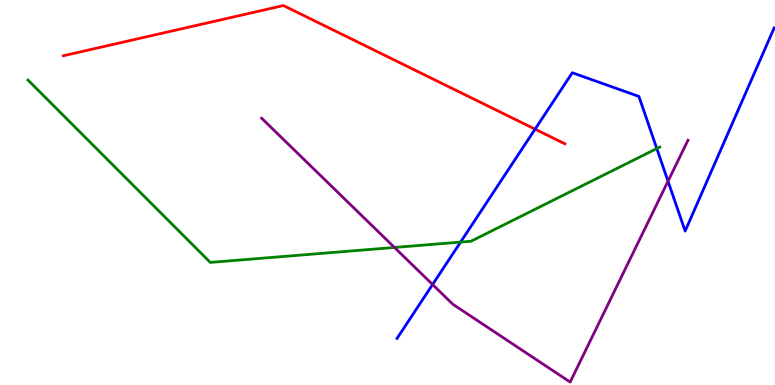[{'lines': ['blue', 'red'], 'intersections': [{'x': 6.9, 'y': 6.65}]}, {'lines': ['green', 'red'], 'intersections': []}, {'lines': ['purple', 'red'], 'intersections': []}, {'lines': ['blue', 'green'], 'intersections': [{'x': 5.94, 'y': 3.71}, {'x': 8.47, 'y': 6.14}]}, {'lines': ['blue', 'purple'], 'intersections': [{'x': 5.58, 'y': 2.61}, {'x': 8.62, 'y': 5.29}]}, {'lines': ['green', 'purple'], 'intersections': [{'x': 5.09, 'y': 3.57}]}]